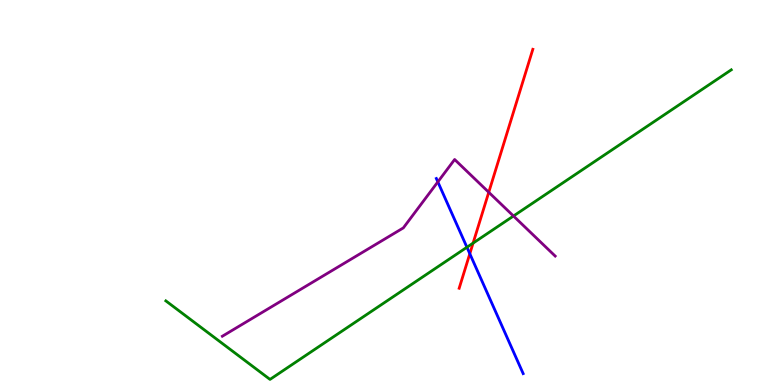[{'lines': ['blue', 'red'], 'intersections': [{'x': 6.06, 'y': 3.41}]}, {'lines': ['green', 'red'], 'intersections': [{'x': 6.1, 'y': 3.69}]}, {'lines': ['purple', 'red'], 'intersections': [{'x': 6.31, 'y': 5.01}]}, {'lines': ['blue', 'green'], 'intersections': [{'x': 6.02, 'y': 3.58}]}, {'lines': ['blue', 'purple'], 'intersections': [{'x': 5.65, 'y': 5.28}]}, {'lines': ['green', 'purple'], 'intersections': [{'x': 6.63, 'y': 4.39}]}]